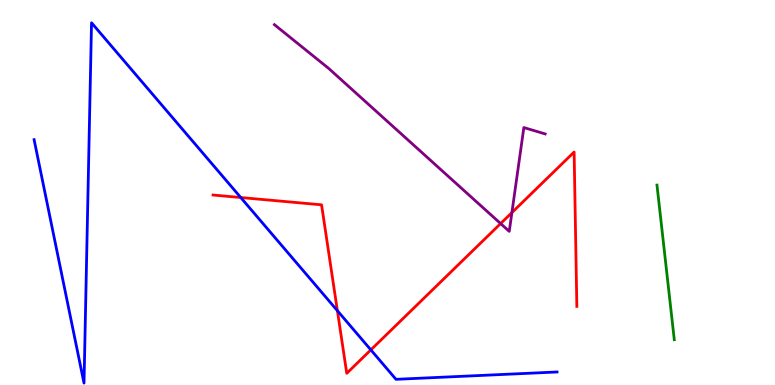[{'lines': ['blue', 'red'], 'intersections': [{'x': 3.11, 'y': 4.87}, {'x': 4.35, 'y': 1.93}, {'x': 4.79, 'y': 0.912}]}, {'lines': ['green', 'red'], 'intersections': []}, {'lines': ['purple', 'red'], 'intersections': [{'x': 6.46, 'y': 4.19}, {'x': 6.61, 'y': 4.48}]}, {'lines': ['blue', 'green'], 'intersections': []}, {'lines': ['blue', 'purple'], 'intersections': []}, {'lines': ['green', 'purple'], 'intersections': []}]